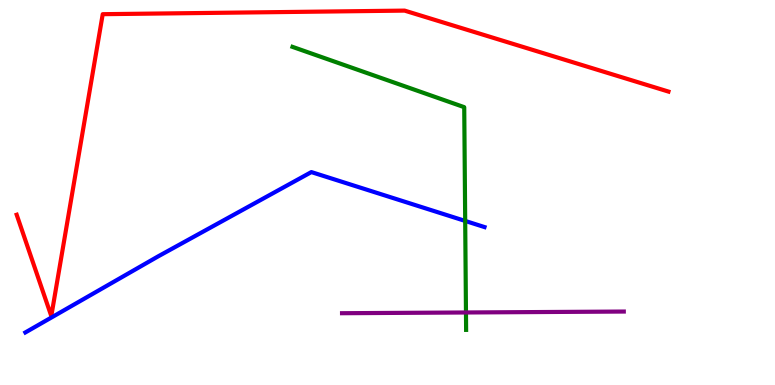[{'lines': ['blue', 'red'], 'intersections': []}, {'lines': ['green', 'red'], 'intersections': []}, {'lines': ['purple', 'red'], 'intersections': []}, {'lines': ['blue', 'green'], 'intersections': [{'x': 6.0, 'y': 4.26}]}, {'lines': ['blue', 'purple'], 'intersections': []}, {'lines': ['green', 'purple'], 'intersections': [{'x': 6.01, 'y': 1.88}]}]